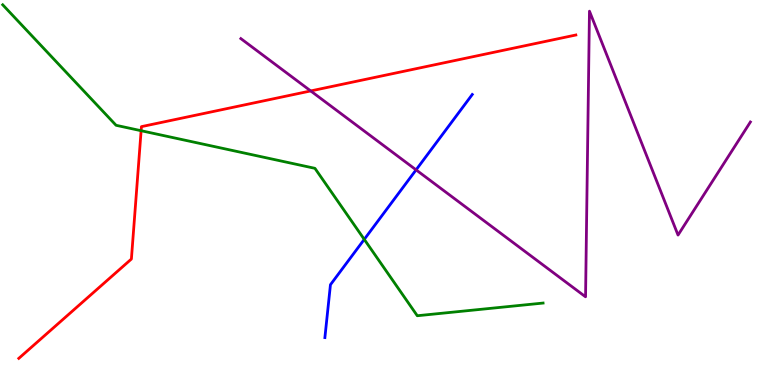[{'lines': ['blue', 'red'], 'intersections': []}, {'lines': ['green', 'red'], 'intersections': [{'x': 1.82, 'y': 6.6}]}, {'lines': ['purple', 'red'], 'intersections': [{'x': 4.01, 'y': 7.64}]}, {'lines': ['blue', 'green'], 'intersections': [{'x': 4.7, 'y': 3.78}]}, {'lines': ['blue', 'purple'], 'intersections': [{'x': 5.37, 'y': 5.59}]}, {'lines': ['green', 'purple'], 'intersections': []}]